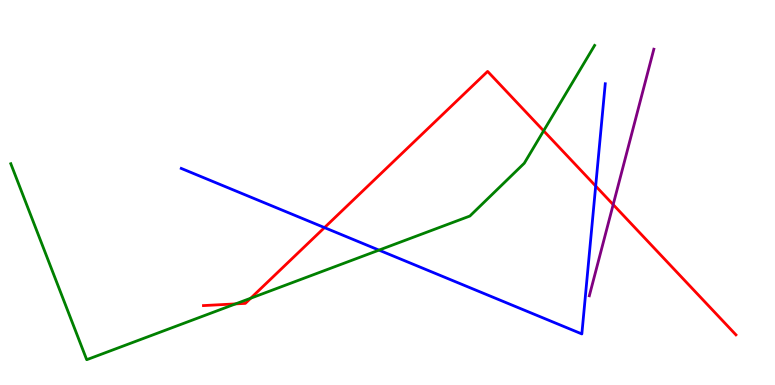[{'lines': ['blue', 'red'], 'intersections': [{'x': 4.19, 'y': 4.09}, {'x': 7.69, 'y': 5.17}]}, {'lines': ['green', 'red'], 'intersections': [{'x': 3.04, 'y': 2.11}, {'x': 3.24, 'y': 2.25}, {'x': 7.01, 'y': 6.6}]}, {'lines': ['purple', 'red'], 'intersections': [{'x': 7.91, 'y': 4.69}]}, {'lines': ['blue', 'green'], 'intersections': [{'x': 4.89, 'y': 3.5}]}, {'lines': ['blue', 'purple'], 'intersections': []}, {'lines': ['green', 'purple'], 'intersections': []}]